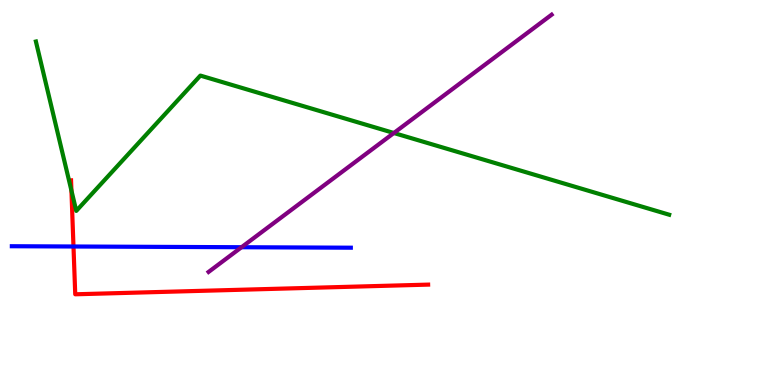[{'lines': ['blue', 'red'], 'intersections': [{'x': 0.948, 'y': 3.6}]}, {'lines': ['green', 'red'], 'intersections': [{'x': 0.922, 'y': 5.05}]}, {'lines': ['purple', 'red'], 'intersections': []}, {'lines': ['blue', 'green'], 'intersections': []}, {'lines': ['blue', 'purple'], 'intersections': [{'x': 3.12, 'y': 3.58}]}, {'lines': ['green', 'purple'], 'intersections': [{'x': 5.08, 'y': 6.55}]}]